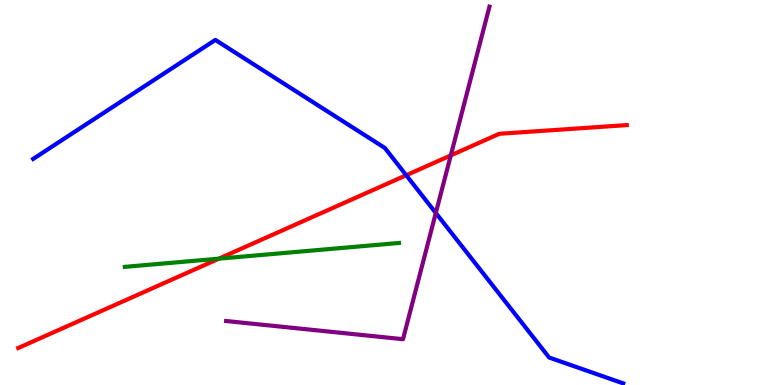[{'lines': ['blue', 'red'], 'intersections': [{'x': 5.24, 'y': 5.45}]}, {'lines': ['green', 'red'], 'intersections': [{'x': 2.82, 'y': 3.28}]}, {'lines': ['purple', 'red'], 'intersections': [{'x': 5.82, 'y': 5.96}]}, {'lines': ['blue', 'green'], 'intersections': []}, {'lines': ['blue', 'purple'], 'intersections': [{'x': 5.62, 'y': 4.47}]}, {'lines': ['green', 'purple'], 'intersections': []}]